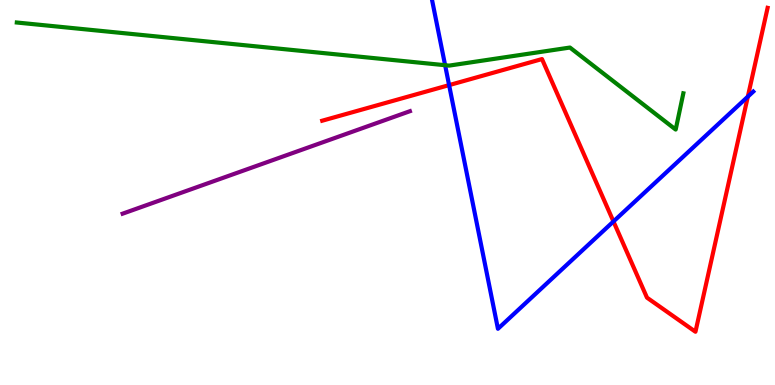[{'lines': ['blue', 'red'], 'intersections': [{'x': 5.79, 'y': 7.79}, {'x': 7.92, 'y': 4.25}, {'x': 9.65, 'y': 7.49}]}, {'lines': ['green', 'red'], 'intersections': []}, {'lines': ['purple', 'red'], 'intersections': []}, {'lines': ['blue', 'green'], 'intersections': [{'x': 5.74, 'y': 8.31}]}, {'lines': ['blue', 'purple'], 'intersections': []}, {'lines': ['green', 'purple'], 'intersections': []}]